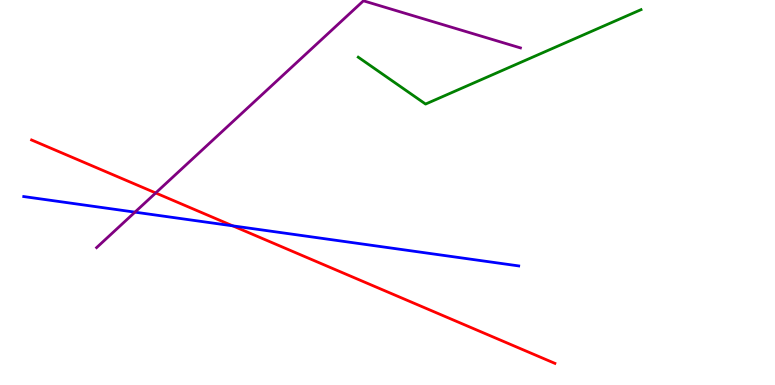[{'lines': ['blue', 'red'], 'intersections': [{'x': 3.0, 'y': 4.13}]}, {'lines': ['green', 'red'], 'intersections': []}, {'lines': ['purple', 'red'], 'intersections': [{'x': 2.01, 'y': 4.99}]}, {'lines': ['blue', 'green'], 'intersections': []}, {'lines': ['blue', 'purple'], 'intersections': [{'x': 1.74, 'y': 4.49}]}, {'lines': ['green', 'purple'], 'intersections': []}]